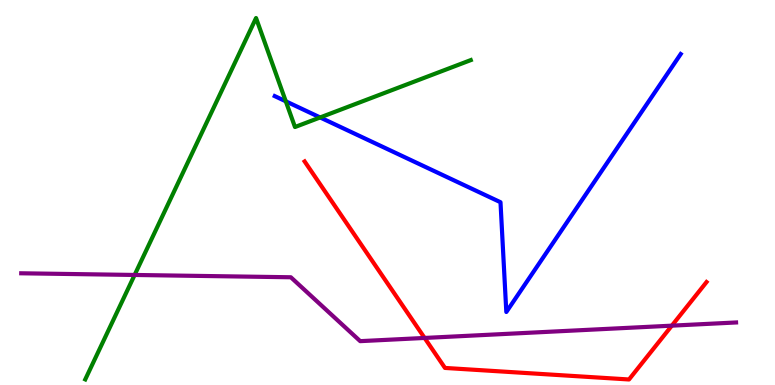[{'lines': ['blue', 'red'], 'intersections': []}, {'lines': ['green', 'red'], 'intersections': []}, {'lines': ['purple', 'red'], 'intersections': [{'x': 5.48, 'y': 1.22}, {'x': 8.67, 'y': 1.54}]}, {'lines': ['blue', 'green'], 'intersections': [{'x': 3.69, 'y': 7.37}, {'x': 4.13, 'y': 6.95}]}, {'lines': ['blue', 'purple'], 'intersections': []}, {'lines': ['green', 'purple'], 'intersections': [{'x': 1.74, 'y': 2.86}]}]